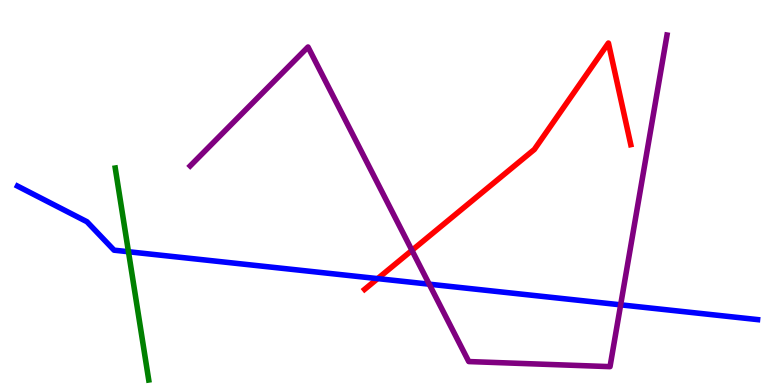[{'lines': ['blue', 'red'], 'intersections': [{'x': 4.87, 'y': 2.76}]}, {'lines': ['green', 'red'], 'intersections': []}, {'lines': ['purple', 'red'], 'intersections': [{'x': 5.32, 'y': 3.5}]}, {'lines': ['blue', 'green'], 'intersections': [{'x': 1.66, 'y': 3.46}]}, {'lines': ['blue', 'purple'], 'intersections': [{'x': 5.54, 'y': 2.62}, {'x': 8.01, 'y': 2.08}]}, {'lines': ['green', 'purple'], 'intersections': []}]